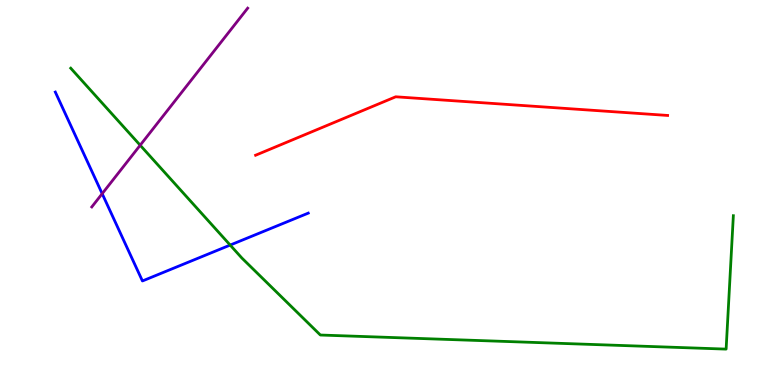[{'lines': ['blue', 'red'], 'intersections': []}, {'lines': ['green', 'red'], 'intersections': []}, {'lines': ['purple', 'red'], 'intersections': []}, {'lines': ['blue', 'green'], 'intersections': [{'x': 2.97, 'y': 3.63}]}, {'lines': ['blue', 'purple'], 'intersections': [{'x': 1.32, 'y': 4.97}]}, {'lines': ['green', 'purple'], 'intersections': [{'x': 1.81, 'y': 6.23}]}]